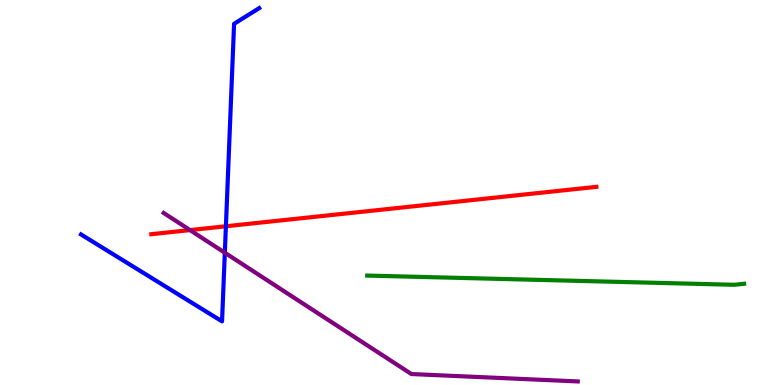[{'lines': ['blue', 'red'], 'intersections': [{'x': 2.91, 'y': 4.12}]}, {'lines': ['green', 'red'], 'intersections': []}, {'lines': ['purple', 'red'], 'intersections': [{'x': 2.45, 'y': 4.02}]}, {'lines': ['blue', 'green'], 'intersections': []}, {'lines': ['blue', 'purple'], 'intersections': [{'x': 2.9, 'y': 3.44}]}, {'lines': ['green', 'purple'], 'intersections': []}]